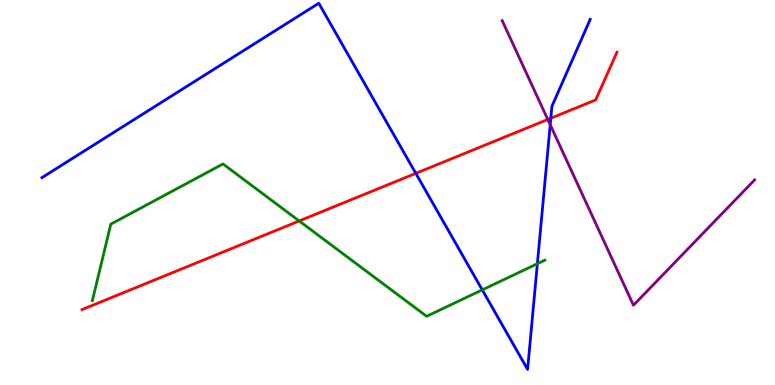[{'lines': ['blue', 'red'], 'intersections': [{'x': 5.37, 'y': 5.5}, {'x': 7.11, 'y': 6.93}]}, {'lines': ['green', 'red'], 'intersections': [{'x': 3.86, 'y': 4.26}]}, {'lines': ['purple', 'red'], 'intersections': [{'x': 7.07, 'y': 6.9}]}, {'lines': ['blue', 'green'], 'intersections': [{'x': 6.22, 'y': 2.47}, {'x': 6.93, 'y': 3.15}]}, {'lines': ['blue', 'purple'], 'intersections': [{'x': 7.1, 'y': 6.76}]}, {'lines': ['green', 'purple'], 'intersections': []}]